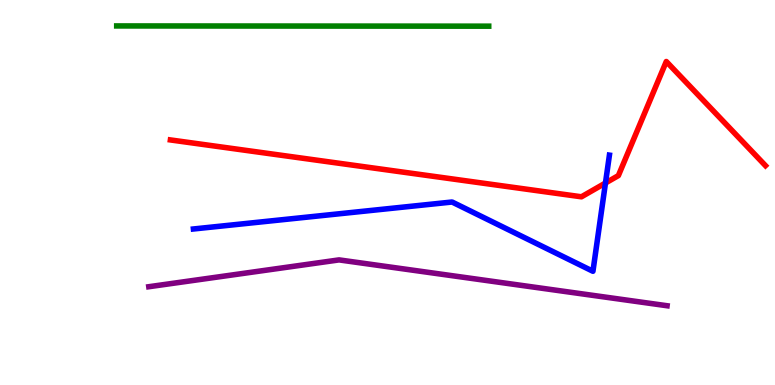[{'lines': ['blue', 'red'], 'intersections': [{'x': 7.81, 'y': 5.25}]}, {'lines': ['green', 'red'], 'intersections': []}, {'lines': ['purple', 'red'], 'intersections': []}, {'lines': ['blue', 'green'], 'intersections': []}, {'lines': ['blue', 'purple'], 'intersections': []}, {'lines': ['green', 'purple'], 'intersections': []}]